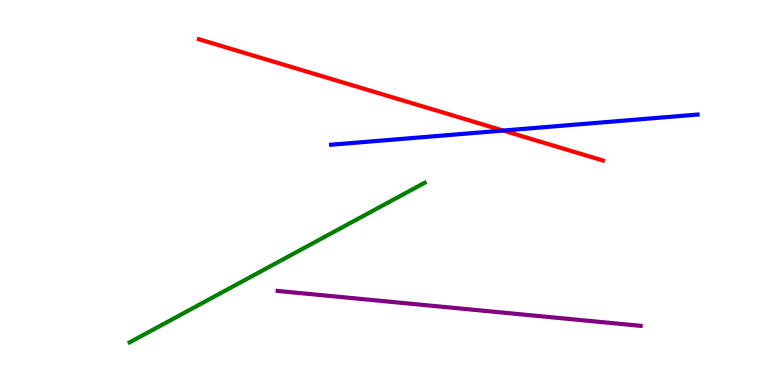[{'lines': ['blue', 'red'], 'intersections': [{'x': 6.49, 'y': 6.61}]}, {'lines': ['green', 'red'], 'intersections': []}, {'lines': ['purple', 'red'], 'intersections': []}, {'lines': ['blue', 'green'], 'intersections': []}, {'lines': ['blue', 'purple'], 'intersections': []}, {'lines': ['green', 'purple'], 'intersections': []}]